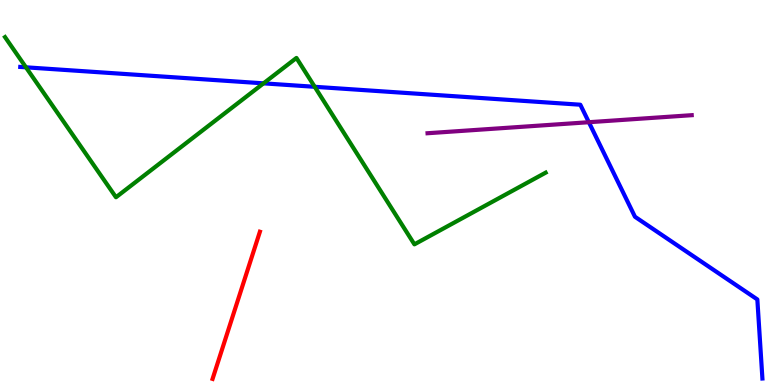[{'lines': ['blue', 'red'], 'intersections': []}, {'lines': ['green', 'red'], 'intersections': []}, {'lines': ['purple', 'red'], 'intersections': []}, {'lines': ['blue', 'green'], 'intersections': [{'x': 0.335, 'y': 8.25}, {'x': 3.4, 'y': 7.84}, {'x': 4.06, 'y': 7.75}]}, {'lines': ['blue', 'purple'], 'intersections': [{'x': 7.6, 'y': 6.83}]}, {'lines': ['green', 'purple'], 'intersections': []}]